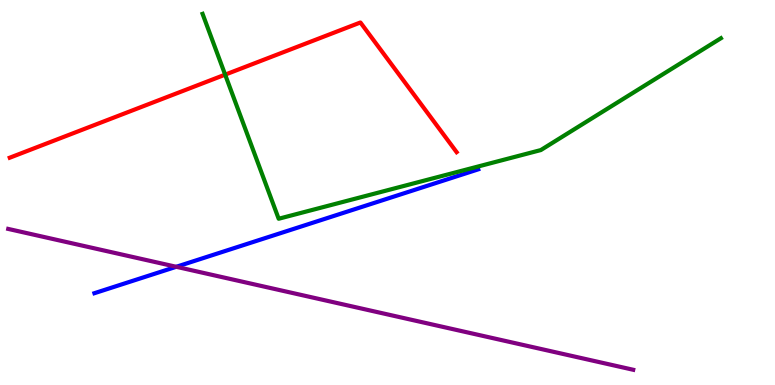[{'lines': ['blue', 'red'], 'intersections': []}, {'lines': ['green', 'red'], 'intersections': [{'x': 2.91, 'y': 8.06}]}, {'lines': ['purple', 'red'], 'intersections': []}, {'lines': ['blue', 'green'], 'intersections': []}, {'lines': ['blue', 'purple'], 'intersections': [{'x': 2.27, 'y': 3.07}]}, {'lines': ['green', 'purple'], 'intersections': []}]